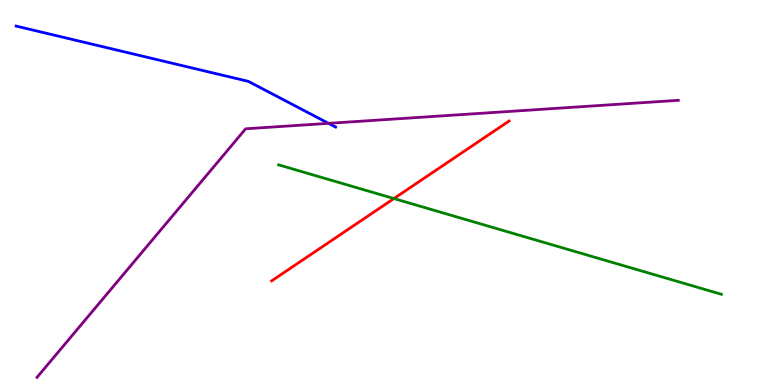[{'lines': ['blue', 'red'], 'intersections': []}, {'lines': ['green', 'red'], 'intersections': [{'x': 5.08, 'y': 4.84}]}, {'lines': ['purple', 'red'], 'intersections': []}, {'lines': ['blue', 'green'], 'intersections': []}, {'lines': ['blue', 'purple'], 'intersections': [{'x': 4.24, 'y': 6.8}]}, {'lines': ['green', 'purple'], 'intersections': []}]